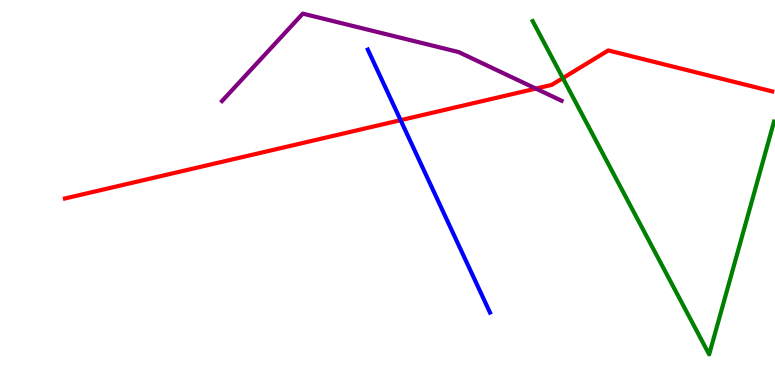[{'lines': ['blue', 'red'], 'intersections': [{'x': 5.17, 'y': 6.88}]}, {'lines': ['green', 'red'], 'intersections': [{'x': 7.26, 'y': 7.97}]}, {'lines': ['purple', 'red'], 'intersections': [{'x': 6.91, 'y': 7.7}]}, {'lines': ['blue', 'green'], 'intersections': []}, {'lines': ['blue', 'purple'], 'intersections': []}, {'lines': ['green', 'purple'], 'intersections': []}]